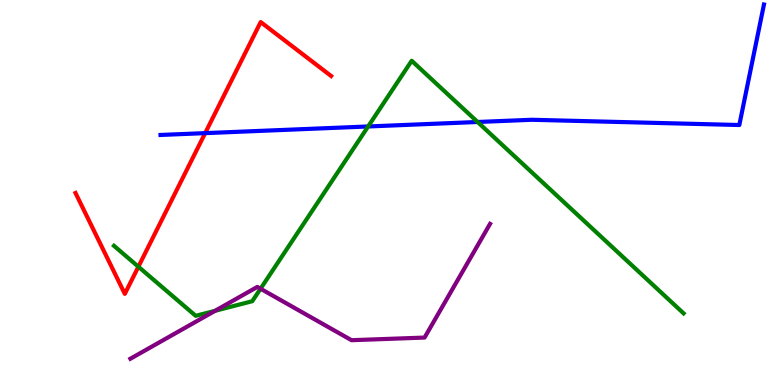[{'lines': ['blue', 'red'], 'intersections': [{'x': 2.65, 'y': 6.54}]}, {'lines': ['green', 'red'], 'intersections': [{'x': 1.79, 'y': 3.07}]}, {'lines': ['purple', 'red'], 'intersections': []}, {'lines': ['blue', 'green'], 'intersections': [{'x': 4.75, 'y': 6.72}, {'x': 6.16, 'y': 6.83}]}, {'lines': ['blue', 'purple'], 'intersections': []}, {'lines': ['green', 'purple'], 'intersections': [{'x': 2.78, 'y': 1.93}, {'x': 3.36, 'y': 2.5}]}]